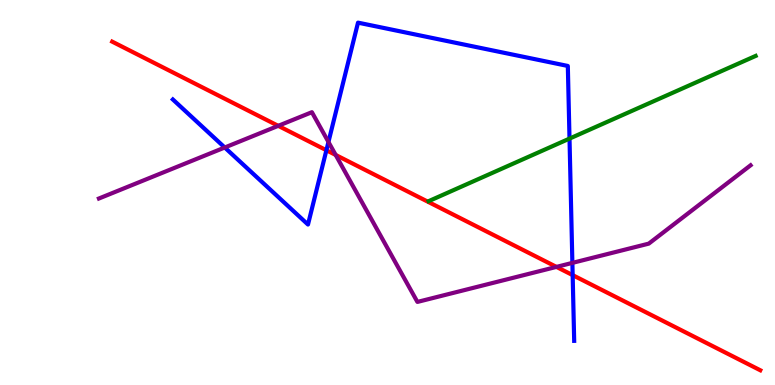[{'lines': ['blue', 'red'], 'intersections': [{'x': 4.21, 'y': 6.1}, {'x': 7.39, 'y': 2.85}]}, {'lines': ['green', 'red'], 'intersections': []}, {'lines': ['purple', 'red'], 'intersections': [{'x': 3.59, 'y': 6.73}, {'x': 4.33, 'y': 5.98}, {'x': 7.18, 'y': 3.07}]}, {'lines': ['blue', 'green'], 'intersections': [{'x': 7.35, 'y': 6.4}]}, {'lines': ['blue', 'purple'], 'intersections': [{'x': 2.9, 'y': 6.17}, {'x': 4.24, 'y': 6.31}, {'x': 7.39, 'y': 3.17}]}, {'lines': ['green', 'purple'], 'intersections': []}]